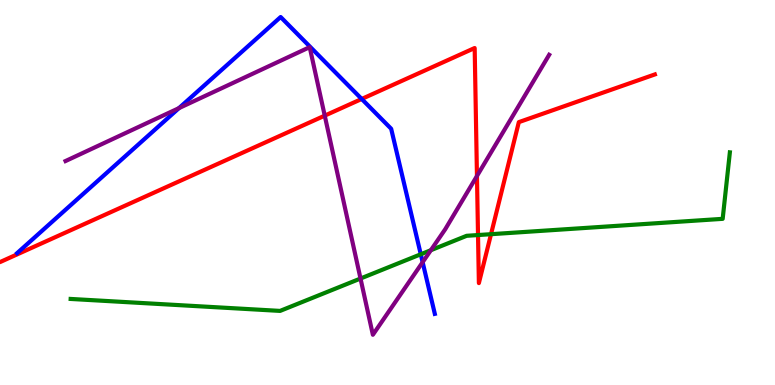[{'lines': ['blue', 'red'], 'intersections': [{'x': 4.67, 'y': 7.43}]}, {'lines': ['green', 'red'], 'intersections': [{'x': 6.17, 'y': 3.89}, {'x': 6.34, 'y': 3.92}]}, {'lines': ['purple', 'red'], 'intersections': [{'x': 4.19, 'y': 7.0}, {'x': 6.15, 'y': 5.43}]}, {'lines': ['blue', 'green'], 'intersections': [{'x': 5.43, 'y': 3.4}]}, {'lines': ['blue', 'purple'], 'intersections': [{'x': 2.31, 'y': 7.19}, {'x': 5.45, 'y': 3.19}]}, {'lines': ['green', 'purple'], 'intersections': [{'x': 4.65, 'y': 2.77}, {'x': 5.56, 'y': 3.5}]}]